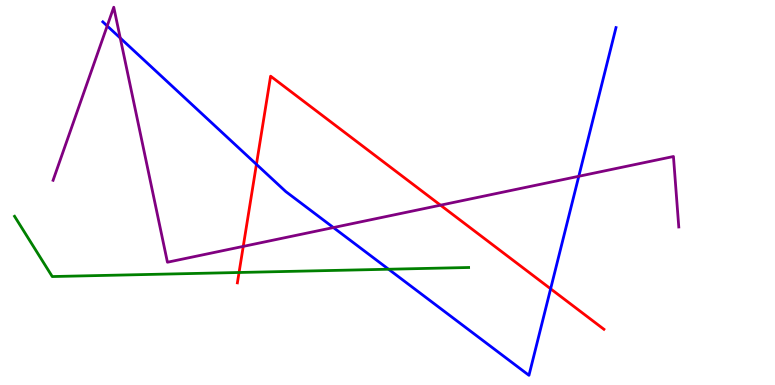[{'lines': ['blue', 'red'], 'intersections': [{'x': 3.31, 'y': 5.73}, {'x': 7.1, 'y': 2.5}]}, {'lines': ['green', 'red'], 'intersections': [{'x': 3.08, 'y': 2.92}]}, {'lines': ['purple', 'red'], 'intersections': [{'x': 3.14, 'y': 3.6}, {'x': 5.68, 'y': 4.67}]}, {'lines': ['blue', 'green'], 'intersections': [{'x': 5.01, 'y': 3.01}]}, {'lines': ['blue', 'purple'], 'intersections': [{'x': 1.38, 'y': 9.33}, {'x': 1.55, 'y': 9.01}, {'x': 4.3, 'y': 4.09}, {'x': 7.47, 'y': 5.42}]}, {'lines': ['green', 'purple'], 'intersections': []}]